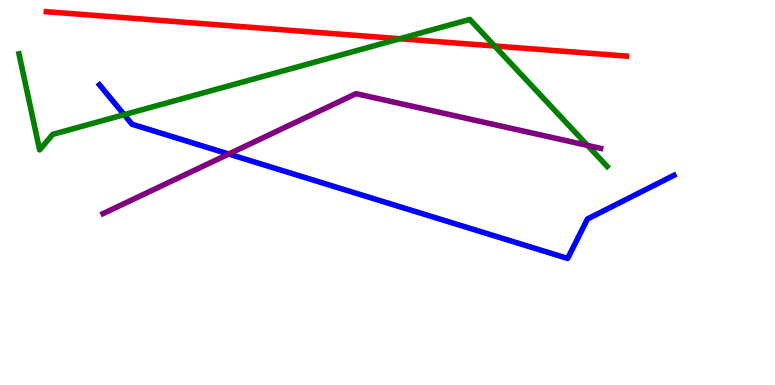[{'lines': ['blue', 'red'], 'intersections': []}, {'lines': ['green', 'red'], 'intersections': [{'x': 5.16, 'y': 8.99}, {'x': 6.38, 'y': 8.81}]}, {'lines': ['purple', 'red'], 'intersections': []}, {'lines': ['blue', 'green'], 'intersections': [{'x': 1.6, 'y': 7.02}]}, {'lines': ['blue', 'purple'], 'intersections': [{'x': 2.95, 'y': 6.0}]}, {'lines': ['green', 'purple'], 'intersections': [{'x': 7.58, 'y': 6.22}]}]